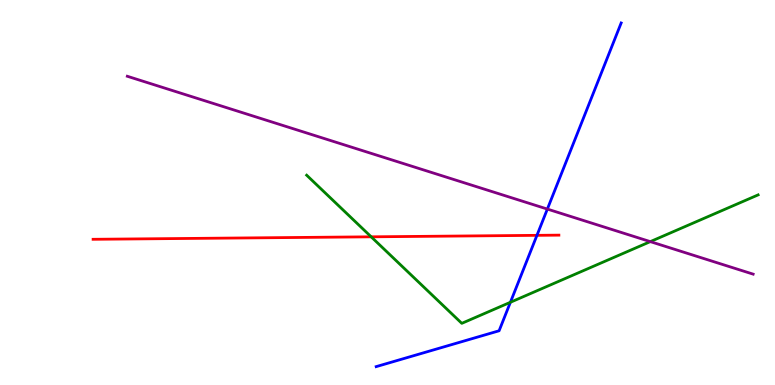[{'lines': ['blue', 'red'], 'intersections': [{'x': 6.93, 'y': 3.89}]}, {'lines': ['green', 'red'], 'intersections': [{'x': 4.79, 'y': 3.85}]}, {'lines': ['purple', 'red'], 'intersections': []}, {'lines': ['blue', 'green'], 'intersections': [{'x': 6.59, 'y': 2.15}]}, {'lines': ['blue', 'purple'], 'intersections': [{'x': 7.06, 'y': 4.57}]}, {'lines': ['green', 'purple'], 'intersections': [{'x': 8.39, 'y': 3.72}]}]